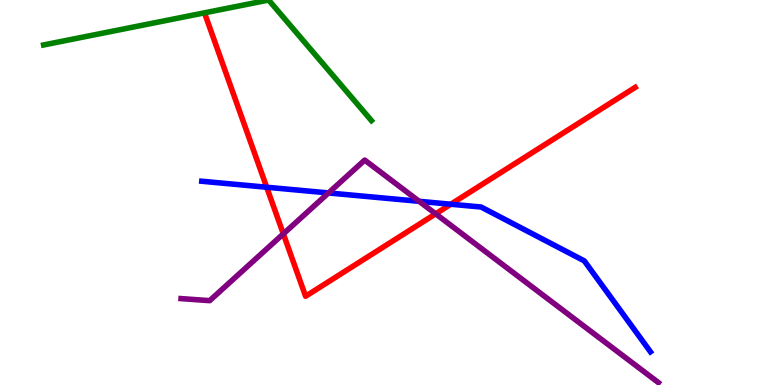[{'lines': ['blue', 'red'], 'intersections': [{'x': 3.44, 'y': 5.14}, {'x': 5.82, 'y': 4.7}]}, {'lines': ['green', 'red'], 'intersections': []}, {'lines': ['purple', 'red'], 'intersections': [{'x': 3.66, 'y': 3.93}, {'x': 5.62, 'y': 4.45}]}, {'lines': ['blue', 'green'], 'intersections': []}, {'lines': ['blue', 'purple'], 'intersections': [{'x': 4.24, 'y': 4.99}, {'x': 5.41, 'y': 4.77}]}, {'lines': ['green', 'purple'], 'intersections': []}]